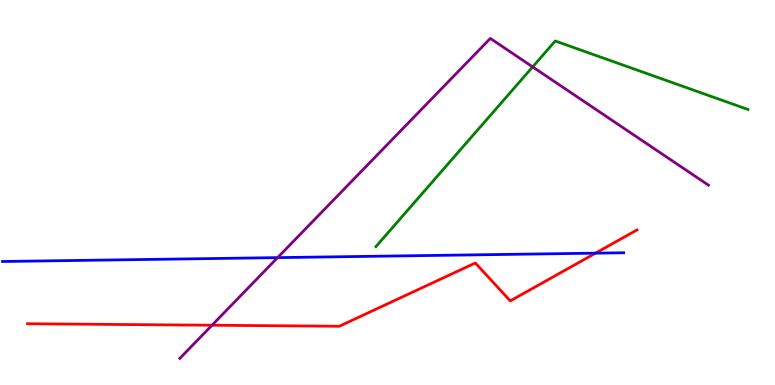[{'lines': ['blue', 'red'], 'intersections': [{'x': 7.68, 'y': 3.42}]}, {'lines': ['green', 'red'], 'intersections': []}, {'lines': ['purple', 'red'], 'intersections': [{'x': 2.74, 'y': 1.55}]}, {'lines': ['blue', 'green'], 'intersections': []}, {'lines': ['blue', 'purple'], 'intersections': [{'x': 3.58, 'y': 3.31}]}, {'lines': ['green', 'purple'], 'intersections': [{'x': 6.87, 'y': 8.26}]}]